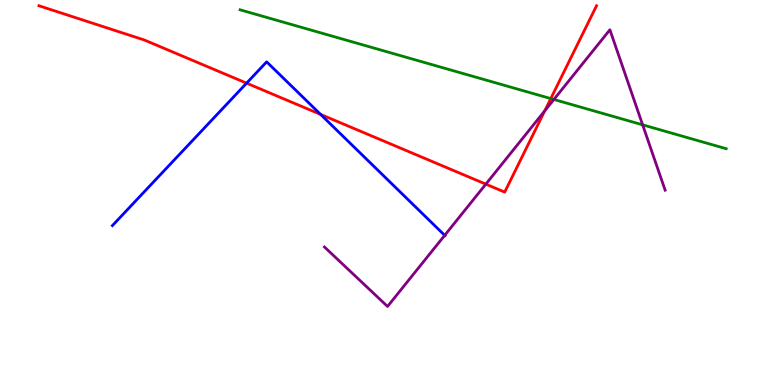[{'lines': ['blue', 'red'], 'intersections': [{'x': 3.18, 'y': 7.84}, {'x': 4.14, 'y': 7.03}]}, {'lines': ['green', 'red'], 'intersections': [{'x': 7.11, 'y': 7.44}]}, {'lines': ['purple', 'red'], 'intersections': [{'x': 6.27, 'y': 5.22}, {'x': 7.03, 'y': 7.12}]}, {'lines': ['blue', 'green'], 'intersections': []}, {'lines': ['blue', 'purple'], 'intersections': [{'x': 5.74, 'y': 3.89}]}, {'lines': ['green', 'purple'], 'intersections': [{'x': 7.15, 'y': 7.42}, {'x': 8.29, 'y': 6.76}]}]